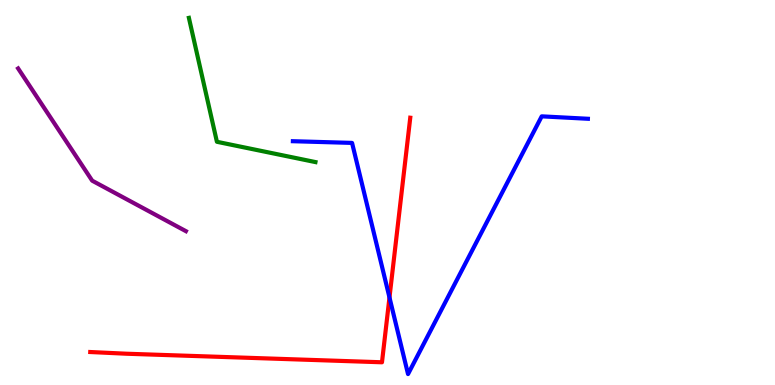[{'lines': ['blue', 'red'], 'intersections': [{'x': 5.03, 'y': 2.27}]}, {'lines': ['green', 'red'], 'intersections': []}, {'lines': ['purple', 'red'], 'intersections': []}, {'lines': ['blue', 'green'], 'intersections': []}, {'lines': ['blue', 'purple'], 'intersections': []}, {'lines': ['green', 'purple'], 'intersections': []}]